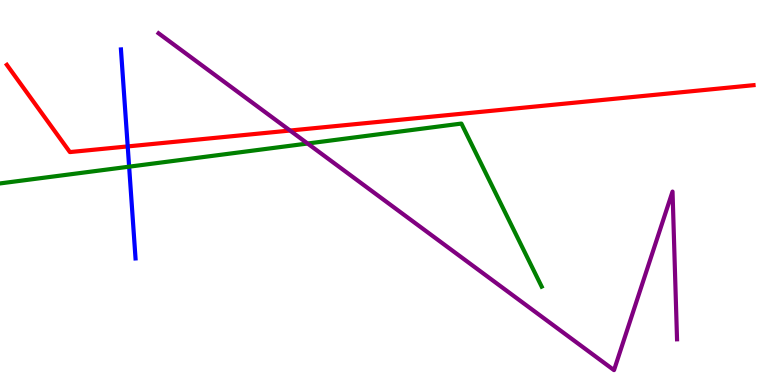[{'lines': ['blue', 'red'], 'intersections': [{'x': 1.65, 'y': 6.2}]}, {'lines': ['green', 'red'], 'intersections': []}, {'lines': ['purple', 'red'], 'intersections': [{'x': 3.74, 'y': 6.61}]}, {'lines': ['blue', 'green'], 'intersections': [{'x': 1.67, 'y': 5.67}]}, {'lines': ['blue', 'purple'], 'intersections': []}, {'lines': ['green', 'purple'], 'intersections': [{'x': 3.97, 'y': 6.27}]}]